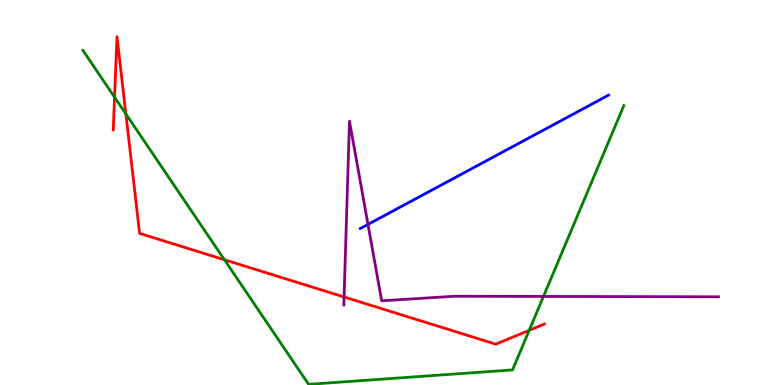[{'lines': ['blue', 'red'], 'intersections': []}, {'lines': ['green', 'red'], 'intersections': [{'x': 1.48, 'y': 7.48}, {'x': 1.62, 'y': 7.04}, {'x': 2.9, 'y': 3.25}, {'x': 6.83, 'y': 1.42}]}, {'lines': ['purple', 'red'], 'intersections': [{'x': 4.44, 'y': 2.29}]}, {'lines': ['blue', 'green'], 'intersections': []}, {'lines': ['blue', 'purple'], 'intersections': [{'x': 4.75, 'y': 4.17}]}, {'lines': ['green', 'purple'], 'intersections': [{'x': 7.01, 'y': 2.3}]}]